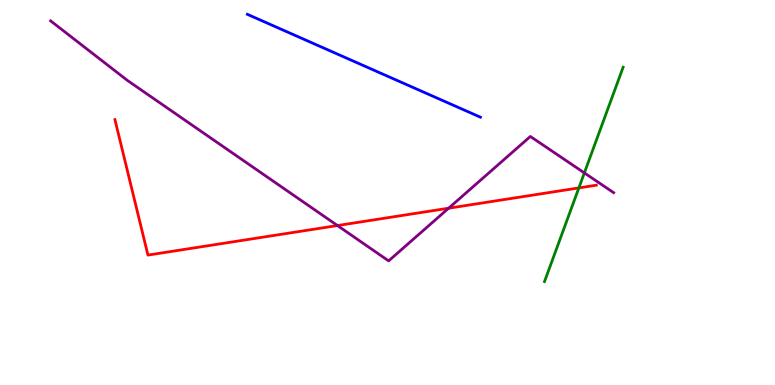[{'lines': ['blue', 'red'], 'intersections': []}, {'lines': ['green', 'red'], 'intersections': [{'x': 7.47, 'y': 5.12}]}, {'lines': ['purple', 'red'], 'intersections': [{'x': 4.35, 'y': 4.14}, {'x': 5.79, 'y': 4.59}]}, {'lines': ['blue', 'green'], 'intersections': []}, {'lines': ['blue', 'purple'], 'intersections': []}, {'lines': ['green', 'purple'], 'intersections': [{'x': 7.54, 'y': 5.51}]}]